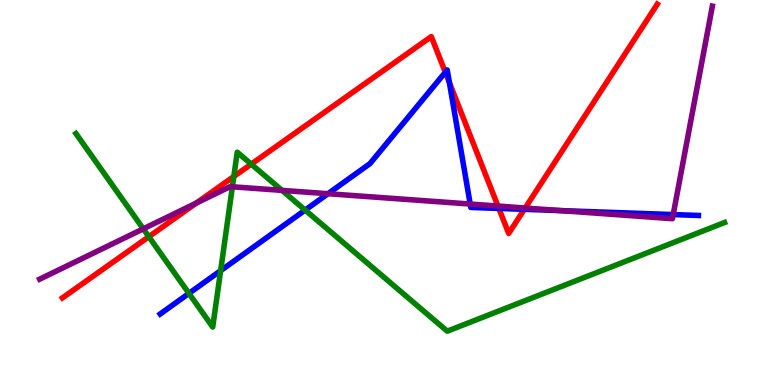[{'lines': ['blue', 'red'], 'intersections': [{'x': 5.75, 'y': 8.12}, {'x': 5.8, 'y': 7.85}, {'x': 6.44, 'y': 4.59}, {'x': 6.77, 'y': 4.56}]}, {'lines': ['green', 'red'], 'intersections': [{'x': 1.92, 'y': 3.85}, {'x': 3.02, 'y': 5.42}, {'x': 3.24, 'y': 5.74}]}, {'lines': ['purple', 'red'], 'intersections': [{'x': 2.53, 'y': 4.72}, {'x': 6.42, 'y': 4.65}, {'x': 6.78, 'y': 4.6}]}, {'lines': ['blue', 'green'], 'intersections': [{'x': 2.44, 'y': 2.38}, {'x': 2.85, 'y': 2.97}, {'x': 3.94, 'y': 4.54}]}, {'lines': ['blue', 'purple'], 'intersections': [{'x': 4.23, 'y': 4.97}, {'x': 6.07, 'y': 4.7}, {'x': 7.24, 'y': 4.53}, {'x': 8.69, 'y': 4.43}]}, {'lines': ['green', 'purple'], 'intersections': [{'x': 1.85, 'y': 4.06}, {'x': 3.0, 'y': 5.15}, {'x': 3.64, 'y': 5.05}]}]